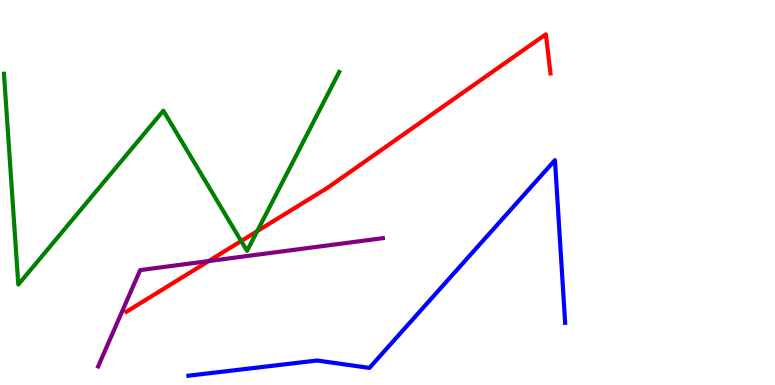[{'lines': ['blue', 'red'], 'intersections': []}, {'lines': ['green', 'red'], 'intersections': [{'x': 3.11, 'y': 3.74}, {'x': 3.32, 'y': 4.0}]}, {'lines': ['purple', 'red'], 'intersections': [{'x': 2.69, 'y': 3.22}]}, {'lines': ['blue', 'green'], 'intersections': []}, {'lines': ['blue', 'purple'], 'intersections': []}, {'lines': ['green', 'purple'], 'intersections': []}]